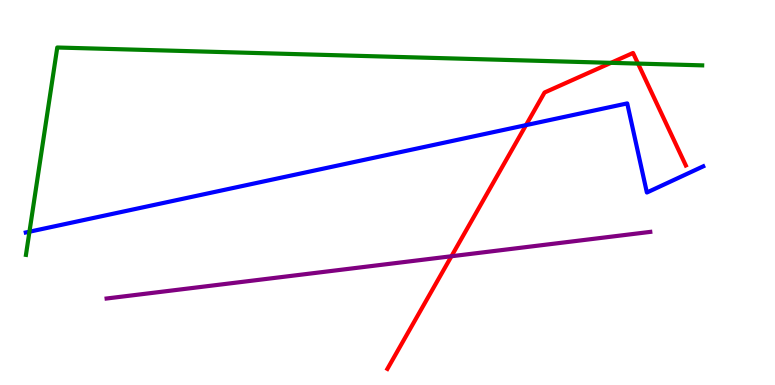[{'lines': ['blue', 'red'], 'intersections': [{'x': 6.79, 'y': 6.75}]}, {'lines': ['green', 'red'], 'intersections': [{'x': 7.88, 'y': 8.37}, {'x': 8.23, 'y': 8.35}]}, {'lines': ['purple', 'red'], 'intersections': [{'x': 5.83, 'y': 3.34}]}, {'lines': ['blue', 'green'], 'intersections': [{'x': 0.38, 'y': 3.98}]}, {'lines': ['blue', 'purple'], 'intersections': []}, {'lines': ['green', 'purple'], 'intersections': []}]